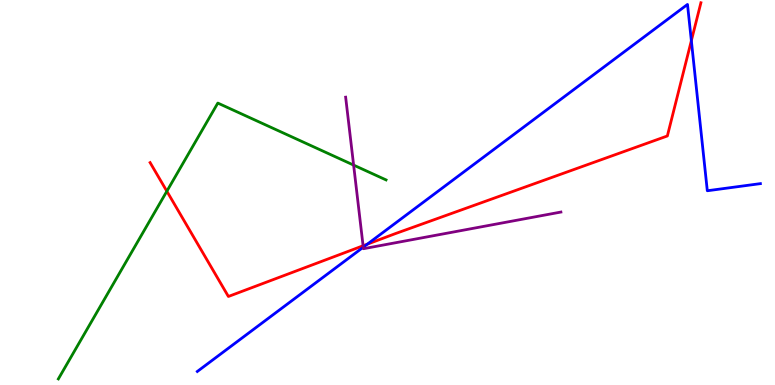[{'lines': ['blue', 'red'], 'intersections': [{'x': 4.74, 'y': 3.66}, {'x': 8.92, 'y': 8.94}]}, {'lines': ['green', 'red'], 'intersections': [{'x': 2.15, 'y': 5.03}]}, {'lines': ['purple', 'red'], 'intersections': [{'x': 4.69, 'y': 3.62}]}, {'lines': ['blue', 'green'], 'intersections': []}, {'lines': ['blue', 'purple'], 'intersections': [{'x': 4.69, 'y': 3.58}]}, {'lines': ['green', 'purple'], 'intersections': [{'x': 4.56, 'y': 5.71}]}]